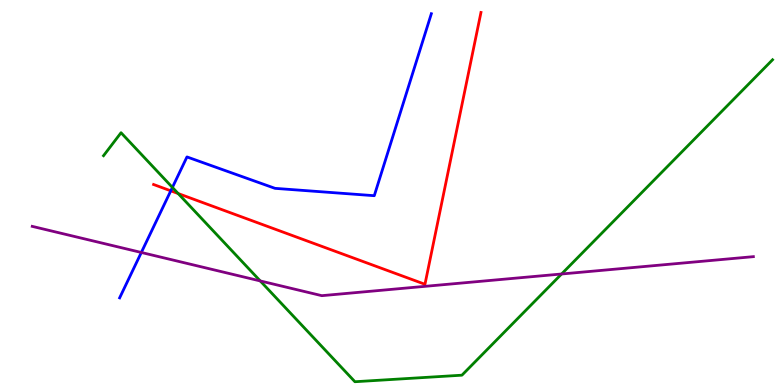[{'lines': ['blue', 'red'], 'intersections': [{'x': 2.2, 'y': 5.04}]}, {'lines': ['green', 'red'], 'intersections': [{'x': 2.3, 'y': 4.97}]}, {'lines': ['purple', 'red'], 'intersections': []}, {'lines': ['blue', 'green'], 'intersections': [{'x': 2.22, 'y': 5.13}]}, {'lines': ['blue', 'purple'], 'intersections': [{'x': 1.82, 'y': 3.44}]}, {'lines': ['green', 'purple'], 'intersections': [{'x': 3.36, 'y': 2.7}, {'x': 7.25, 'y': 2.88}]}]